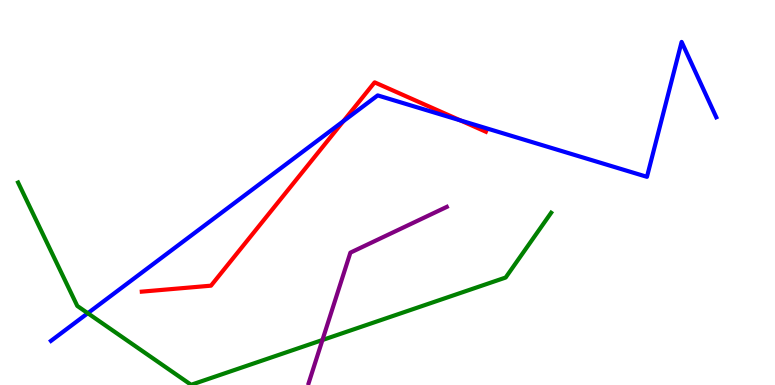[{'lines': ['blue', 'red'], 'intersections': [{'x': 4.43, 'y': 6.85}, {'x': 5.94, 'y': 6.87}]}, {'lines': ['green', 'red'], 'intersections': []}, {'lines': ['purple', 'red'], 'intersections': []}, {'lines': ['blue', 'green'], 'intersections': [{'x': 1.13, 'y': 1.86}]}, {'lines': ['blue', 'purple'], 'intersections': []}, {'lines': ['green', 'purple'], 'intersections': [{'x': 4.16, 'y': 1.17}]}]